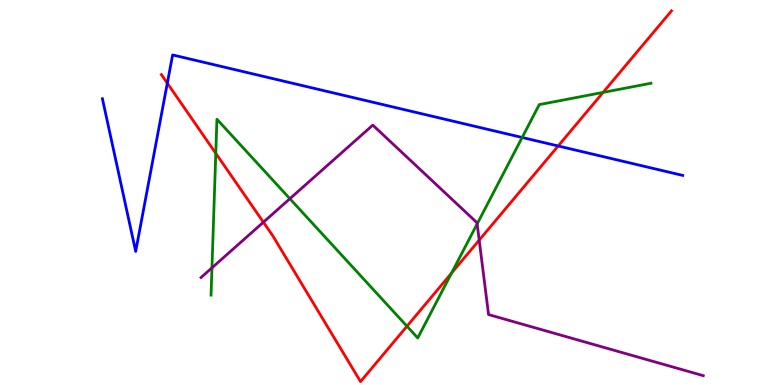[{'lines': ['blue', 'red'], 'intersections': [{'x': 2.16, 'y': 7.84}, {'x': 7.2, 'y': 6.21}]}, {'lines': ['green', 'red'], 'intersections': [{'x': 2.78, 'y': 6.02}, {'x': 5.25, 'y': 1.53}, {'x': 5.83, 'y': 2.91}, {'x': 7.78, 'y': 7.6}]}, {'lines': ['purple', 'red'], 'intersections': [{'x': 3.4, 'y': 4.23}, {'x': 6.18, 'y': 3.76}]}, {'lines': ['blue', 'green'], 'intersections': [{'x': 6.74, 'y': 6.43}]}, {'lines': ['blue', 'purple'], 'intersections': []}, {'lines': ['green', 'purple'], 'intersections': [{'x': 2.73, 'y': 3.04}, {'x': 3.74, 'y': 4.84}, {'x': 6.16, 'y': 4.18}]}]